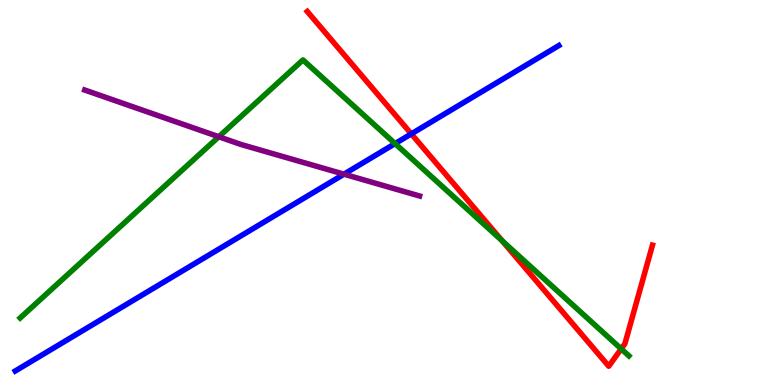[{'lines': ['blue', 'red'], 'intersections': [{'x': 5.31, 'y': 6.52}]}, {'lines': ['green', 'red'], 'intersections': [{'x': 6.48, 'y': 3.74}, {'x': 8.02, 'y': 0.938}]}, {'lines': ['purple', 'red'], 'intersections': []}, {'lines': ['blue', 'green'], 'intersections': [{'x': 5.1, 'y': 6.27}]}, {'lines': ['blue', 'purple'], 'intersections': [{'x': 4.44, 'y': 5.48}]}, {'lines': ['green', 'purple'], 'intersections': [{'x': 2.82, 'y': 6.45}]}]